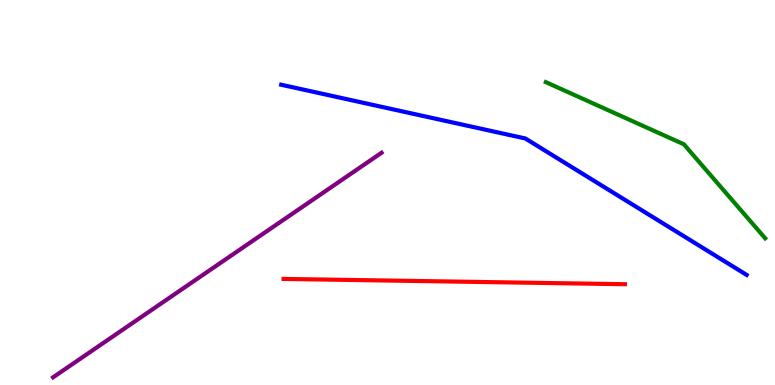[{'lines': ['blue', 'red'], 'intersections': []}, {'lines': ['green', 'red'], 'intersections': []}, {'lines': ['purple', 'red'], 'intersections': []}, {'lines': ['blue', 'green'], 'intersections': []}, {'lines': ['blue', 'purple'], 'intersections': []}, {'lines': ['green', 'purple'], 'intersections': []}]